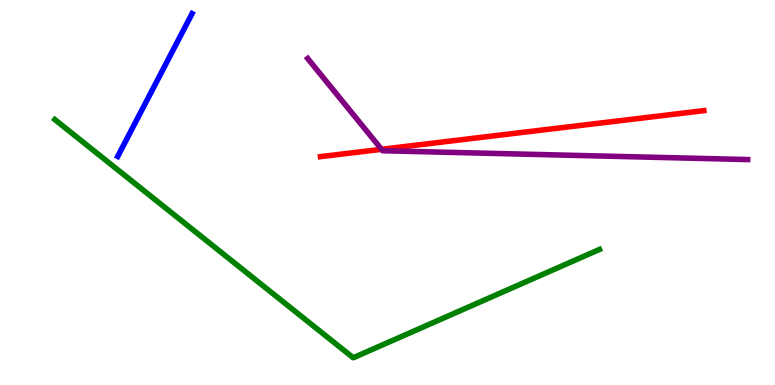[{'lines': ['blue', 'red'], 'intersections': []}, {'lines': ['green', 'red'], 'intersections': []}, {'lines': ['purple', 'red'], 'intersections': [{'x': 4.92, 'y': 6.12}]}, {'lines': ['blue', 'green'], 'intersections': []}, {'lines': ['blue', 'purple'], 'intersections': []}, {'lines': ['green', 'purple'], 'intersections': []}]